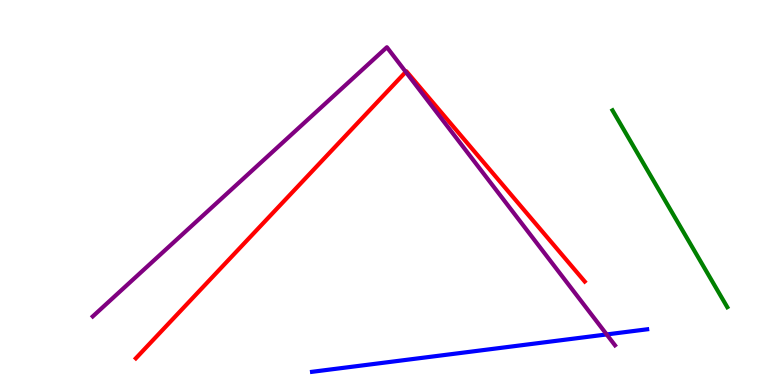[{'lines': ['blue', 'red'], 'intersections': []}, {'lines': ['green', 'red'], 'intersections': []}, {'lines': ['purple', 'red'], 'intersections': [{'x': 5.24, 'y': 8.13}]}, {'lines': ['blue', 'green'], 'intersections': []}, {'lines': ['blue', 'purple'], 'intersections': [{'x': 7.83, 'y': 1.31}]}, {'lines': ['green', 'purple'], 'intersections': []}]